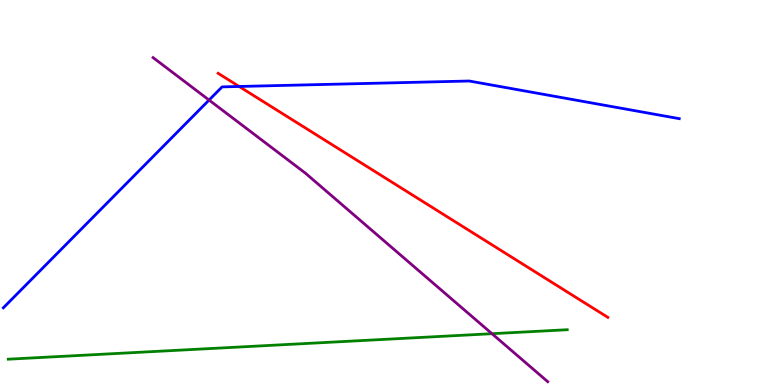[{'lines': ['blue', 'red'], 'intersections': [{'x': 3.09, 'y': 7.75}]}, {'lines': ['green', 'red'], 'intersections': []}, {'lines': ['purple', 'red'], 'intersections': []}, {'lines': ['blue', 'green'], 'intersections': []}, {'lines': ['blue', 'purple'], 'intersections': [{'x': 2.7, 'y': 7.4}]}, {'lines': ['green', 'purple'], 'intersections': [{'x': 6.35, 'y': 1.33}]}]